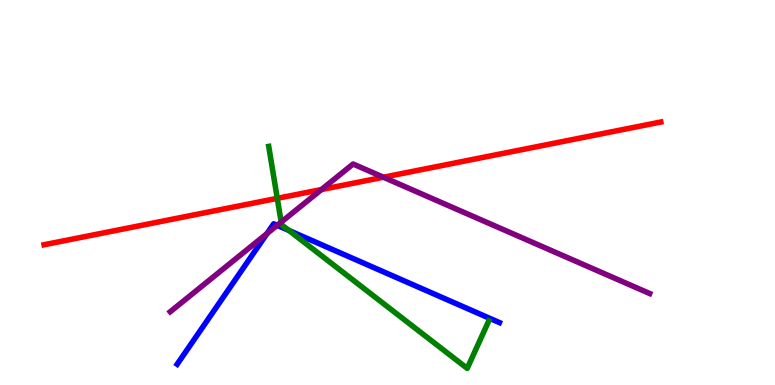[{'lines': ['blue', 'red'], 'intersections': []}, {'lines': ['green', 'red'], 'intersections': [{'x': 3.58, 'y': 4.85}]}, {'lines': ['purple', 'red'], 'intersections': [{'x': 4.15, 'y': 5.08}, {'x': 4.95, 'y': 5.4}]}, {'lines': ['blue', 'green'], 'intersections': [{'x': 3.73, 'y': 4.02}]}, {'lines': ['blue', 'purple'], 'intersections': [{'x': 3.45, 'y': 3.93}, {'x': 3.58, 'y': 4.15}]}, {'lines': ['green', 'purple'], 'intersections': [{'x': 3.63, 'y': 4.23}]}]